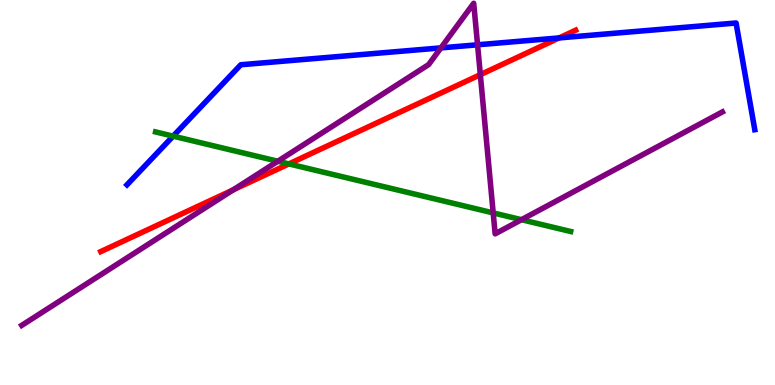[{'lines': ['blue', 'red'], 'intersections': [{'x': 7.21, 'y': 9.02}]}, {'lines': ['green', 'red'], 'intersections': [{'x': 3.73, 'y': 5.74}]}, {'lines': ['purple', 'red'], 'intersections': [{'x': 3.01, 'y': 5.07}, {'x': 6.2, 'y': 8.06}]}, {'lines': ['blue', 'green'], 'intersections': [{'x': 2.23, 'y': 6.46}]}, {'lines': ['blue', 'purple'], 'intersections': [{'x': 5.69, 'y': 8.76}, {'x': 6.16, 'y': 8.84}]}, {'lines': ['green', 'purple'], 'intersections': [{'x': 3.58, 'y': 5.81}, {'x': 6.36, 'y': 4.47}, {'x': 6.73, 'y': 4.29}]}]